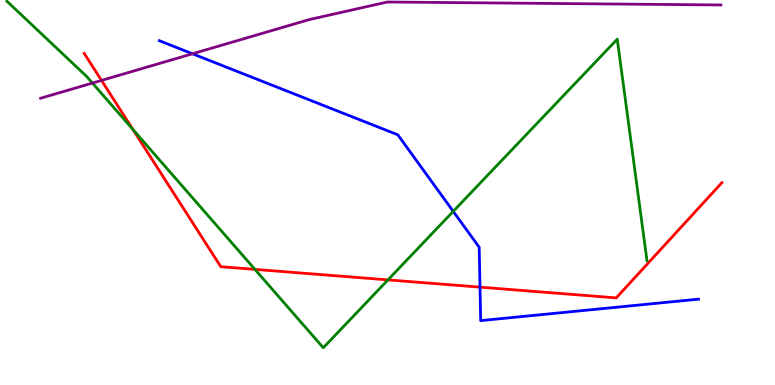[{'lines': ['blue', 'red'], 'intersections': [{'x': 6.19, 'y': 2.54}]}, {'lines': ['green', 'red'], 'intersections': [{'x': 1.72, 'y': 6.64}, {'x': 3.29, 'y': 3.0}, {'x': 5.01, 'y': 2.73}]}, {'lines': ['purple', 'red'], 'intersections': [{'x': 1.31, 'y': 7.91}]}, {'lines': ['blue', 'green'], 'intersections': [{'x': 5.85, 'y': 4.51}]}, {'lines': ['blue', 'purple'], 'intersections': [{'x': 2.48, 'y': 8.6}]}, {'lines': ['green', 'purple'], 'intersections': [{'x': 1.19, 'y': 7.84}]}]